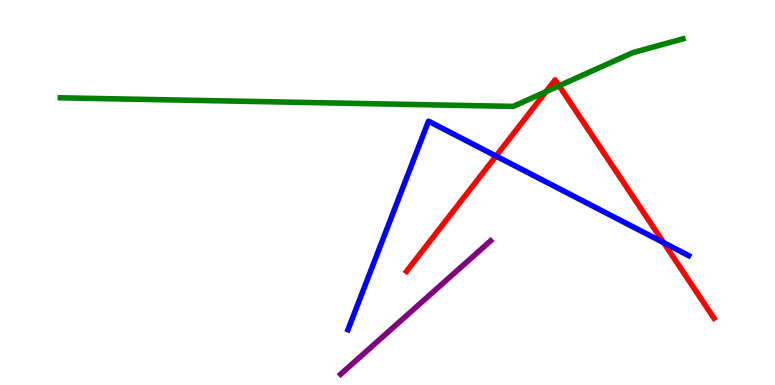[{'lines': ['blue', 'red'], 'intersections': [{'x': 6.4, 'y': 5.95}, {'x': 8.56, 'y': 3.7}]}, {'lines': ['green', 'red'], 'intersections': [{'x': 7.04, 'y': 7.62}, {'x': 7.21, 'y': 7.77}]}, {'lines': ['purple', 'red'], 'intersections': []}, {'lines': ['blue', 'green'], 'intersections': []}, {'lines': ['blue', 'purple'], 'intersections': []}, {'lines': ['green', 'purple'], 'intersections': []}]